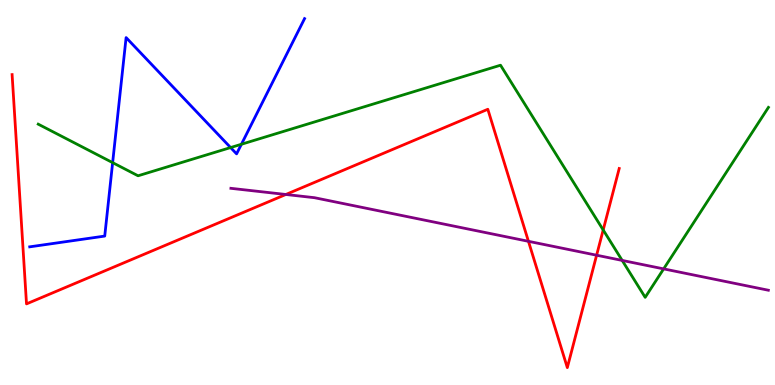[{'lines': ['blue', 'red'], 'intersections': []}, {'lines': ['green', 'red'], 'intersections': [{'x': 7.78, 'y': 4.03}]}, {'lines': ['purple', 'red'], 'intersections': [{'x': 3.69, 'y': 4.95}, {'x': 6.82, 'y': 3.73}, {'x': 7.7, 'y': 3.37}]}, {'lines': ['blue', 'green'], 'intersections': [{'x': 1.45, 'y': 5.78}, {'x': 2.98, 'y': 6.17}, {'x': 3.12, 'y': 6.25}]}, {'lines': ['blue', 'purple'], 'intersections': []}, {'lines': ['green', 'purple'], 'intersections': [{'x': 8.03, 'y': 3.24}, {'x': 8.56, 'y': 3.02}]}]